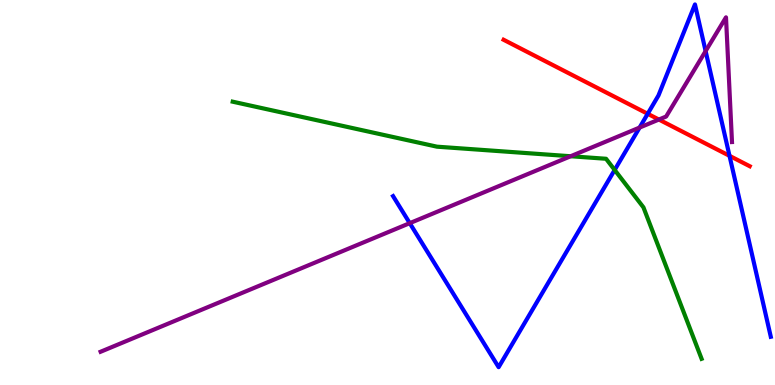[{'lines': ['blue', 'red'], 'intersections': [{'x': 8.36, 'y': 7.04}, {'x': 9.41, 'y': 5.95}]}, {'lines': ['green', 'red'], 'intersections': []}, {'lines': ['purple', 'red'], 'intersections': [{'x': 8.5, 'y': 6.89}]}, {'lines': ['blue', 'green'], 'intersections': [{'x': 7.93, 'y': 5.59}]}, {'lines': ['blue', 'purple'], 'intersections': [{'x': 5.29, 'y': 4.2}, {'x': 8.25, 'y': 6.69}, {'x': 9.1, 'y': 8.67}]}, {'lines': ['green', 'purple'], 'intersections': [{'x': 7.36, 'y': 5.94}]}]